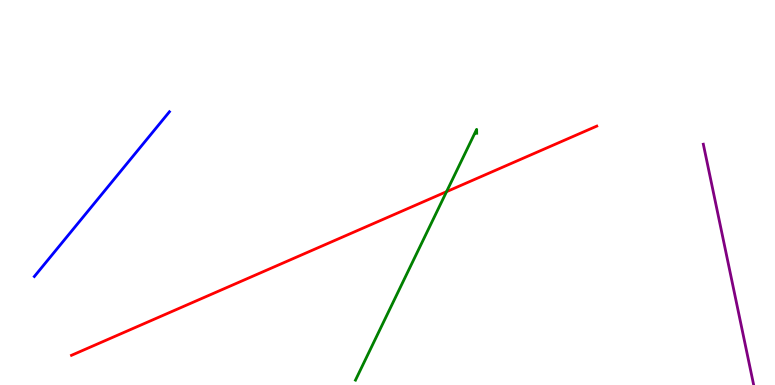[{'lines': ['blue', 'red'], 'intersections': []}, {'lines': ['green', 'red'], 'intersections': [{'x': 5.76, 'y': 5.02}]}, {'lines': ['purple', 'red'], 'intersections': []}, {'lines': ['blue', 'green'], 'intersections': []}, {'lines': ['blue', 'purple'], 'intersections': []}, {'lines': ['green', 'purple'], 'intersections': []}]